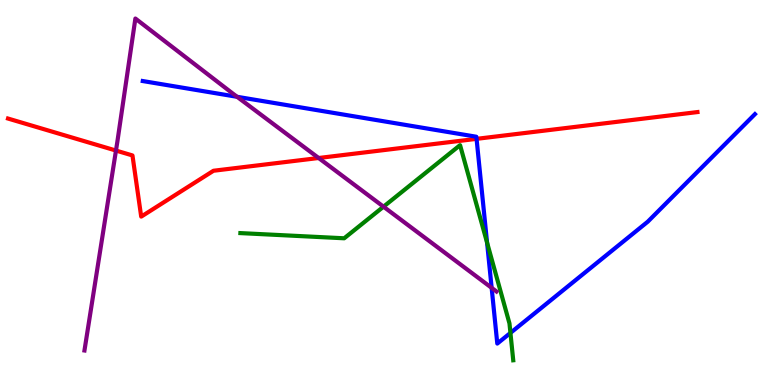[{'lines': ['blue', 'red'], 'intersections': [{'x': 6.15, 'y': 6.39}]}, {'lines': ['green', 'red'], 'intersections': []}, {'lines': ['purple', 'red'], 'intersections': [{'x': 1.5, 'y': 6.09}, {'x': 4.11, 'y': 5.9}]}, {'lines': ['blue', 'green'], 'intersections': [{'x': 6.28, 'y': 3.7}, {'x': 6.59, 'y': 1.35}]}, {'lines': ['blue', 'purple'], 'intersections': [{'x': 3.06, 'y': 7.49}, {'x': 6.34, 'y': 2.52}]}, {'lines': ['green', 'purple'], 'intersections': [{'x': 4.95, 'y': 4.63}]}]